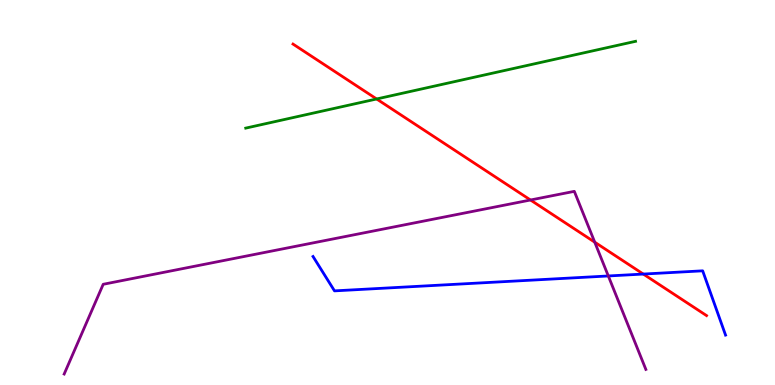[{'lines': ['blue', 'red'], 'intersections': [{'x': 8.3, 'y': 2.88}]}, {'lines': ['green', 'red'], 'intersections': [{'x': 4.86, 'y': 7.43}]}, {'lines': ['purple', 'red'], 'intersections': [{'x': 6.85, 'y': 4.81}, {'x': 7.67, 'y': 3.71}]}, {'lines': ['blue', 'green'], 'intersections': []}, {'lines': ['blue', 'purple'], 'intersections': [{'x': 7.85, 'y': 2.83}]}, {'lines': ['green', 'purple'], 'intersections': []}]